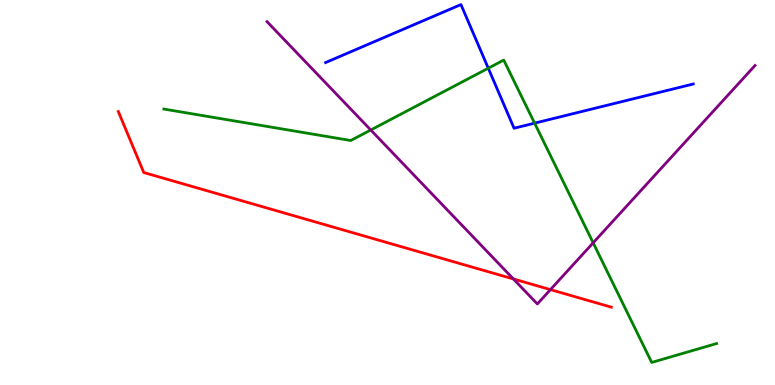[{'lines': ['blue', 'red'], 'intersections': []}, {'lines': ['green', 'red'], 'intersections': []}, {'lines': ['purple', 'red'], 'intersections': [{'x': 6.62, 'y': 2.75}, {'x': 7.1, 'y': 2.48}]}, {'lines': ['blue', 'green'], 'intersections': [{'x': 6.3, 'y': 8.23}, {'x': 6.9, 'y': 6.8}]}, {'lines': ['blue', 'purple'], 'intersections': []}, {'lines': ['green', 'purple'], 'intersections': [{'x': 4.78, 'y': 6.62}, {'x': 7.65, 'y': 3.69}]}]